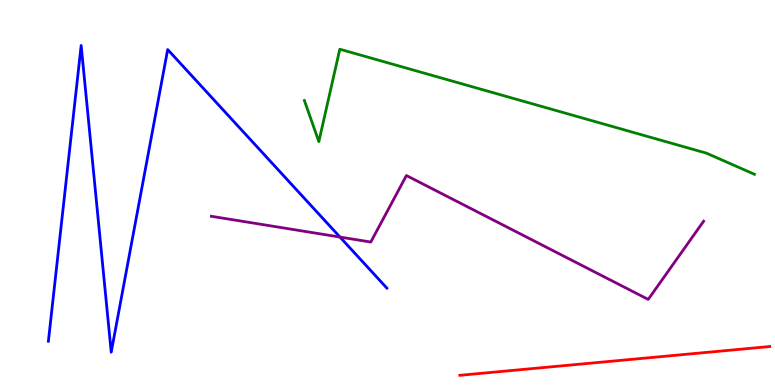[{'lines': ['blue', 'red'], 'intersections': []}, {'lines': ['green', 'red'], 'intersections': []}, {'lines': ['purple', 'red'], 'intersections': []}, {'lines': ['blue', 'green'], 'intersections': []}, {'lines': ['blue', 'purple'], 'intersections': [{'x': 4.39, 'y': 3.84}]}, {'lines': ['green', 'purple'], 'intersections': []}]